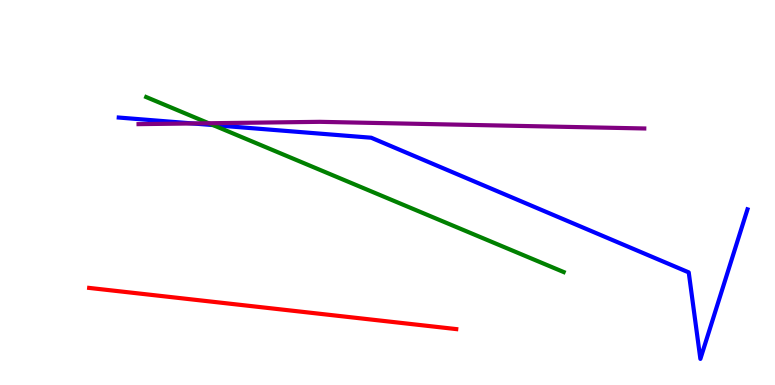[{'lines': ['blue', 'red'], 'intersections': []}, {'lines': ['green', 'red'], 'intersections': []}, {'lines': ['purple', 'red'], 'intersections': []}, {'lines': ['blue', 'green'], 'intersections': [{'x': 2.75, 'y': 6.75}]}, {'lines': ['blue', 'purple'], 'intersections': [{'x': 2.49, 'y': 6.79}]}, {'lines': ['green', 'purple'], 'intersections': [{'x': 2.69, 'y': 6.8}]}]